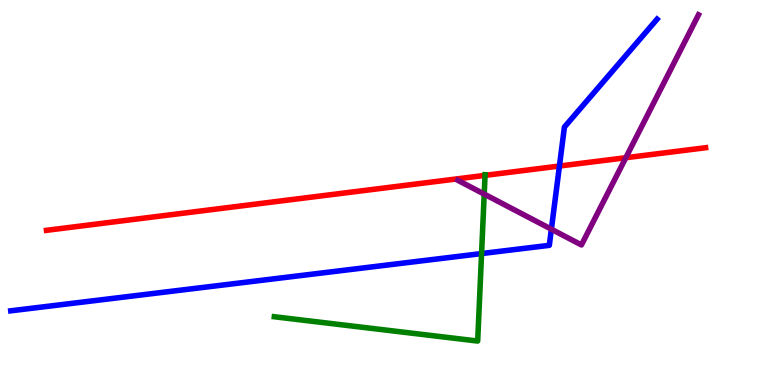[{'lines': ['blue', 'red'], 'intersections': [{'x': 7.22, 'y': 5.69}]}, {'lines': ['green', 'red'], 'intersections': [{'x': 6.26, 'y': 5.44}]}, {'lines': ['purple', 'red'], 'intersections': [{'x': 8.07, 'y': 5.9}]}, {'lines': ['blue', 'green'], 'intersections': [{'x': 6.21, 'y': 3.41}]}, {'lines': ['blue', 'purple'], 'intersections': [{'x': 7.11, 'y': 4.05}]}, {'lines': ['green', 'purple'], 'intersections': [{'x': 6.25, 'y': 4.96}]}]